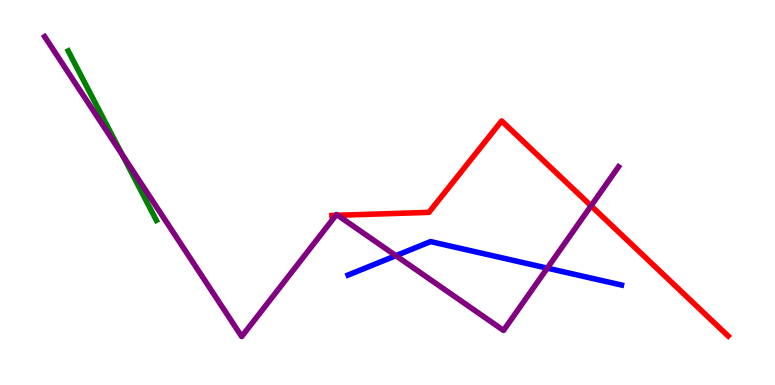[{'lines': ['blue', 'red'], 'intersections': []}, {'lines': ['green', 'red'], 'intersections': []}, {'lines': ['purple', 'red'], 'intersections': [{'x': 4.33, 'y': 4.41}, {'x': 4.36, 'y': 4.41}, {'x': 7.63, 'y': 4.65}]}, {'lines': ['blue', 'green'], 'intersections': []}, {'lines': ['blue', 'purple'], 'intersections': [{'x': 5.11, 'y': 3.36}, {'x': 7.06, 'y': 3.04}]}, {'lines': ['green', 'purple'], 'intersections': [{'x': 1.58, 'y': 5.99}]}]